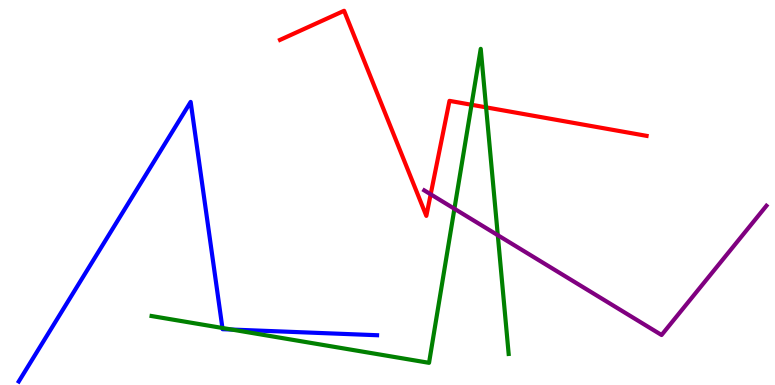[{'lines': ['blue', 'red'], 'intersections': []}, {'lines': ['green', 'red'], 'intersections': [{'x': 6.08, 'y': 7.28}, {'x': 6.27, 'y': 7.21}]}, {'lines': ['purple', 'red'], 'intersections': [{'x': 5.56, 'y': 4.95}]}, {'lines': ['blue', 'green'], 'intersections': [{'x': 2.87, 'y': 1.48}, {'x': 2.99, 'y': 1.44}]}, {'lines': ['blue', 'purple'], 'intersections': []}, {'lines': ['green', 'purple'], 'intersections': [{'x': 5.86, 'y': 4.58}, {'x': 6.42, 'y': 3.89}]}]